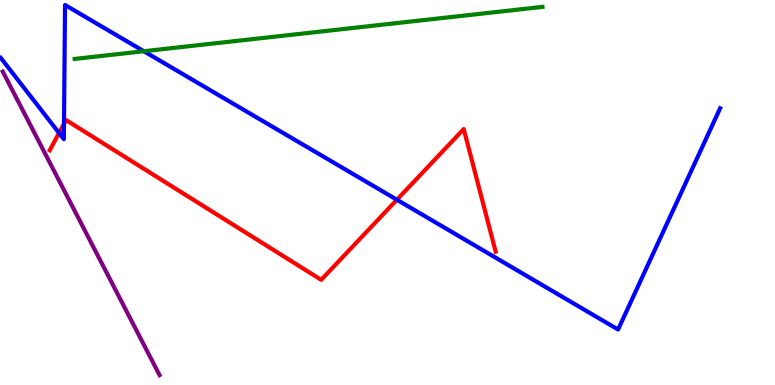[{'lines': ['blue', 'red'], 'intersections': [{'x': 0.762, 'y': 6.55}, {'x': 0.826, 'y': 6.78}, {'x': 5.12, 'y': 4.81}]}, {'lines': ['green', 'red'], 'intersections': []}, {'lines': ['purple', 'red'], 'intersections': []}, {'lines': ['blue', 'green'], 'intersections': [{'x': 1.86, 'y': 8.67}]}, {'lines': ['blue', 'purple'], 'intersections': []}, {'lines': ['green', 'purple'], 'intersections': []}]